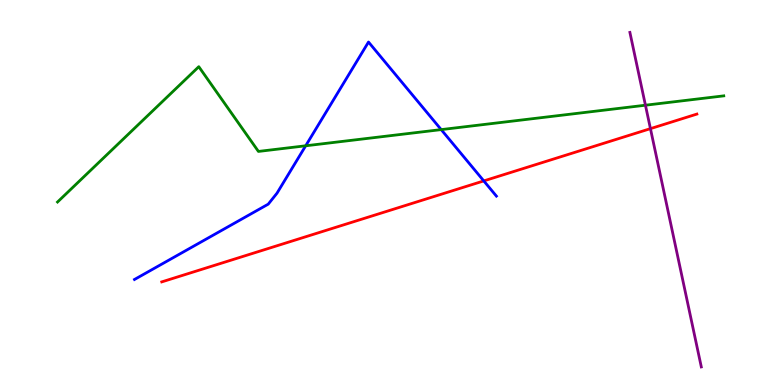[{'lines': ['blue', 'red'], 'intersections': [{'x': 6.24, 'y': 5.3}]}, {'lines': ['green', 'red'], 'intersections': []}, {'lines': ['purple', 'red'], 'intersections': [{'x': 8.39, 'y': 6.66}]}, {'lines': ['blue', 'green'], 'intersections': [{'x': 3.94, 'y': 6.21}, {'x': 5.69, 'y': 6.63}]}, {'lines': ['blue', 'purple'], 'intersections': []}, {'lines': ['green', 'purple'], 'intersections': [{'x': 8.33, 'y': 7.27}]}]